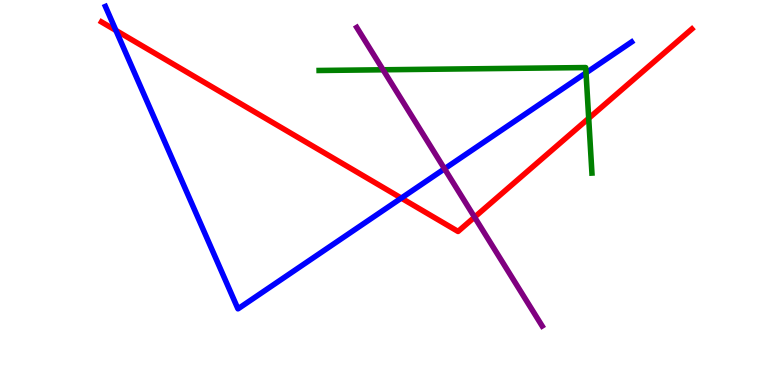[{'lines': ['blue', 'red'], 'intersections': [{'x': 1.5, 'y': 9.21}, {'x': 5.18, 'y': 4.85}]}, {'lines': ['green', 'red'], 'intersections': [{'x': 7.6, 'y': 6.93}]}, {'lines': ['purple', 'red'], 'intersections': [{'x': 6.12, 'y': 4.36}]}, {'lines': ['blue', 'green'], 'intersections': [{'x': 7.56, 'y': 8.11}]}, {'lines': ['blue', 'purple'], 'intersections': [{'x': 5.74, 'y': 5.62}]}, {'lines': ['green', 'purple'], 'intersections': [{'x': 4.94, 'y': 8.19}]}]